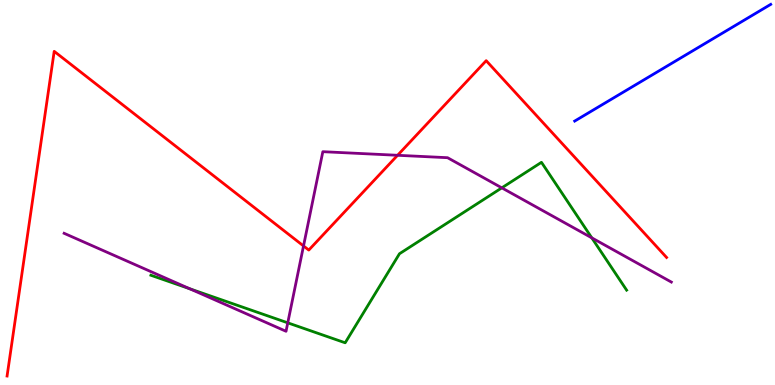[{'lines': ['blue', 'red'], 'intersections': []}, {'lines': ['green', 'red'], 'intersections': []}, {'lines': ['purple', 'red'], 'intersections': [{'x': 3.92, 'y': 3.61}, {'x': 5.13, 'y': 5.97}]}, {'lines': ['blue', 'green'], 'intersections': []}, {'lines': ['blue', 'purple'], 'intersections': []}, {'lines': ['green', 'purple'], 'intersections': [{'x': 2.45, 'y': 2.5}, {'x': 3.71, 'y': 1.61}, {'x': 6.47, 'y': 5.12}, {'x': 7.64, 'y': 3.82}]}]